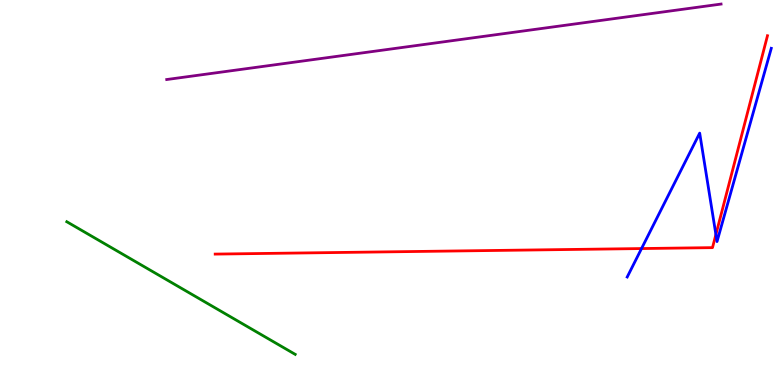[{'lines': ['blue', 'red'], 'intersections': [{'x': 8.28, 'y': 3.54}, {'x': 9.24, 'y': 3.91}]}, {'lines': ['green', 'red'], 'intersections': []}, {'lines': ['purple', 'red'], 'intersections': []}, {'lines': ['blue', 'green'], 'intersections': []}, {'lines': ['blue', 'purple'], 'intersections': []}, {'lines': ['green', 'purple'], 'intersections': []}]